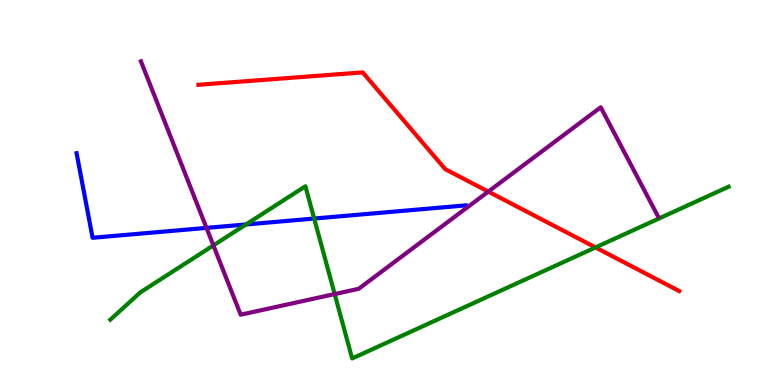[{'lines': ['blue', 'red'], 'intersections': []}, {'lines': ['green', 'red'], 'intersections': [{'x': 7.68, 'y': 3.57}]}, {'lines': ['purple', 'red'], 'intersections': [{'x': 6.3, 'y': 5.02}]}, {'lines': ['blue', 'green'], 'intersections': [{'x': 3.17, 'y': 4.17}, {'x': 4.05, 'y': 4.32}]}, {'lines': ['blue', 'purple'], 'intersections': [{'x': 2.66, 'y': 4.08}]}, {'lines': ['green', 'purple'], 'intersections': [{'x': 2.75, 'y': 3.63}, {'x': 4.32, 'y': 2.36}]}]